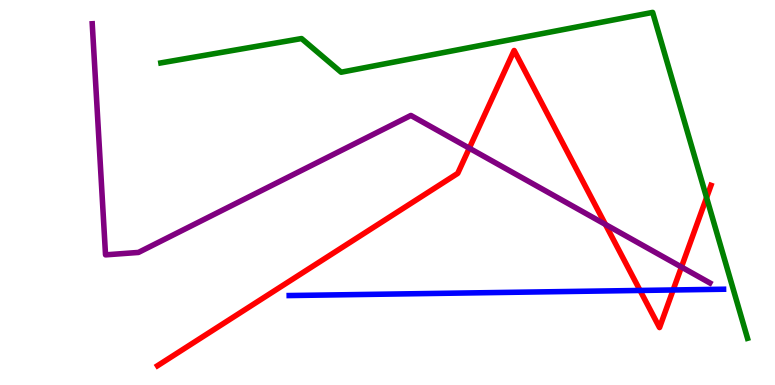[{'lines': ['blue', 'red'], 'intersections': [{'x': 8.26, 'y': 2.46}, {'x': 8.69, 'y': 2.47}]}, {'lines': ['green', 'red'], 'intersections': [{'x': 9.12, 'y': 4.87}]}, {'lines': ['purple', 'red'], 'intersections': [{'x': 6.06, 'y': 6.15}, {'x': 7.81, 'y': 4.17}, {'x': 8.79, 'y': 3.06}]}, {'lines': ['blue', 'green'], 'intersections': []}, {'lines': ['blue', 'purple'], 'intersections': []}, {'lines': ['green', 'purple'], 'intersections': []}]